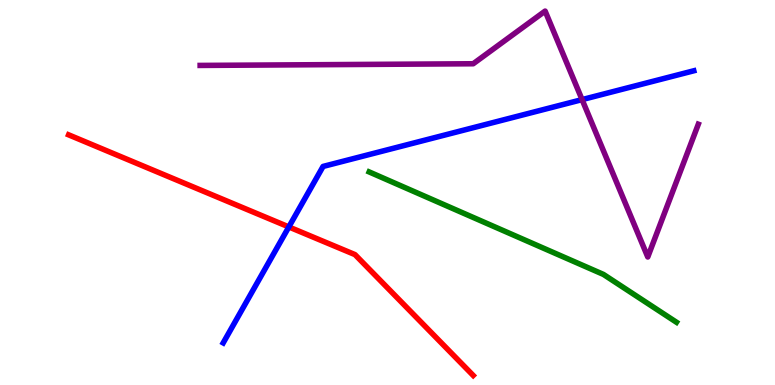[{'lines': ['blue', 'red'], 'intersections': [{'x': 3.73, 'y': 4.11}]}, {'lines': ['green', 'red'], 'intersections': []}, {'lines': ['purple', 'red'], 'intersections': []}, {'lines': ['blue', 'green'], 'intersections': []}, {'lines': ['blue', 'purple'], 'intersections': [{'x': 7.51, 'y': 7.41}]}, {'lines': ['green', 'purple'], 'intersections': []}]